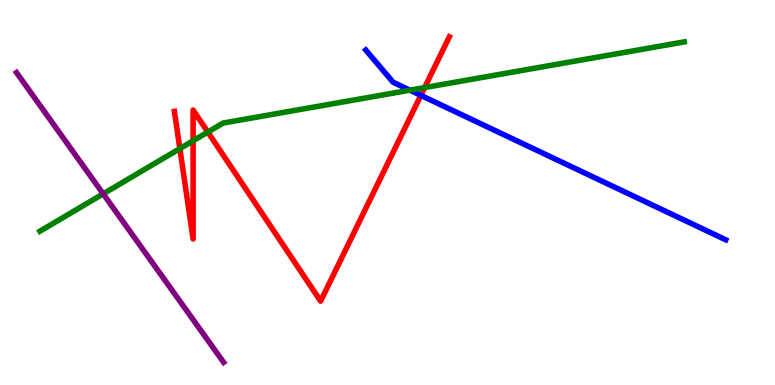[{'lines': ['blue', 'red'], 'intersections': [{'x': 5.43, 'y': 7.52}]}, {'lines': ['green', 'red'], 'intersections': [{'x': 2.32, 'y': 6.14}, {'x': 2.49, 'y': 6.34}, {'x': 2.68, 'y': 6.57}, {'x': 5.48, 'y': 7.73}]}, {'lines': ['purple', 'red'], 'intersections': []}, {'lines': ['blue', 'green'], 'intersections': [{'x': 5.29, 'y': 7.66}]}, {'lines': ['blue', 'purple'], 'intersections': []}, {'lines': ['green', 'purple'], 'intersections': [{'x': 1.33, 'y': 4.96}]}]